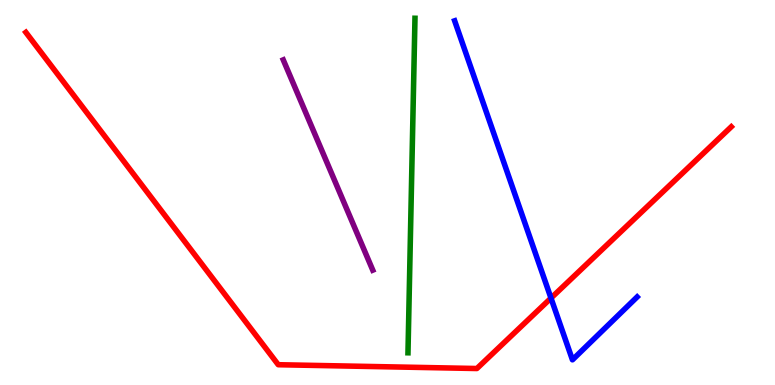[{'lines': ['blue', 'red'], 'intersections': [{'x': 7.11, 'y': 2.26}]}, {'lines': ['green', 'red'], 'intersections': []}, {'lines': ['purple', 'red'], 'intersections': []}, {'lines': ['blue', 'green'], 'intersections': []}, {'lines': ['blue', 'purple'], 'intersections': []}, {'lines': ['green', 'purple'], 'intersections': []}]